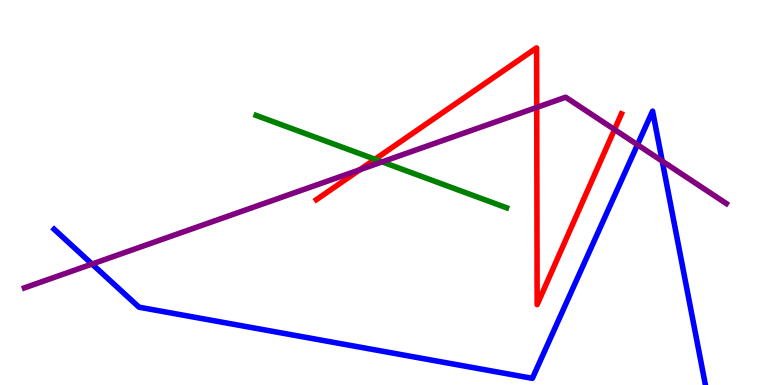[{'lines': ['blue', 'red'], 'intersections': []}, {'lines': ['green', 'red'], 'intersections': [{'x': 4.84, 'y': 5.86}]}, {'lines': ['purple', 'red'], 'intersections': [{'x': 4.64, 'y': 5.59}, {'x': 6.93, 'y': 7.21}, {'x': 7.93, 'y': 6.64}]}, {'lines': ['blue', 'green'], 'intersections': []}, {'lines': ['blue', 'purple'], 'intersections': [{'x': 1.19, 'y': 3.14}, {'x': 8.23, 'y': 6.24}, {'x': 8.54, 'y': 5.82}]}, {'lines': ['green', 'purple'], 'intersections': [{'x': 4.93, 'y': 5.8}]}]